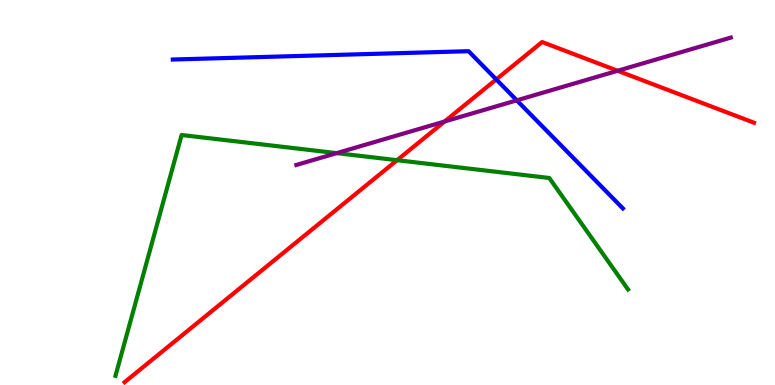[{'lines': ['blue', 'red'], 'intersections': [{'x': 6.4, 'y': 7.94}]}, {'lines': ['green', 'red'], 'intersections': [{'x': 5.12, 'y': 5.84}]}, {'lines': ['purple', 'red'], 'intersections': [{'x': 5.74, 'y': 6.84}, {'x': 7.97, 'y': 8.16}]}, {'lines': ['blue', 'green'], 'intersections': []}, {'lines': ['blue', 'purple'], 'intersections': [{'x': 6.67, 'y': 7.39}]}, {'lines': ['green', 'purple'], 'intersections': [{'x': 4.34, 'y': 6.02}]}]